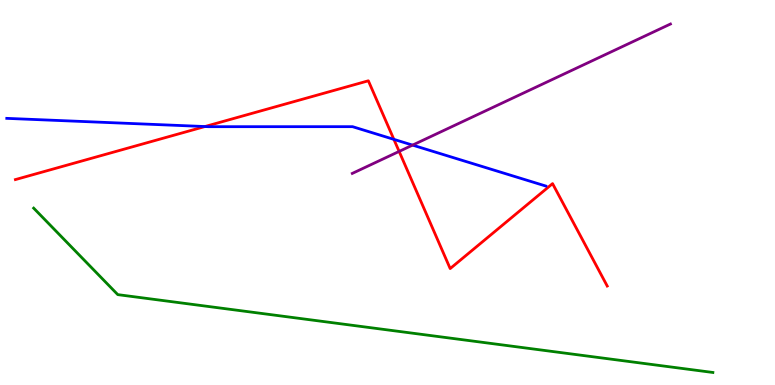[{'lines': ['blue', 'red'], 'intersections': [{'x': 2.64, 'y': 6.71}, {'x': 5.08, 'y': 6.38}]}, {'lines': ['green', 'red'], 'intersections': []}, {'lines': ['purple', 'red'], 'intersections': [{'x': 5.15, 'y': 6.07}]}, {'lines': ['blue', 'green'], 'intersections': []}, {'lines': ['blue', 'purple'], 'intersections': [{'x': 5.32, 'y': 6.23}]}, {'lines': ['green', 'purple'], 'intersections': []}]